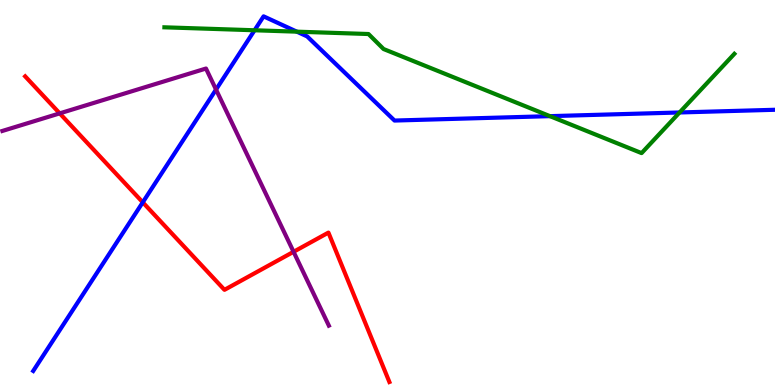[{'lines': ['blue', 'red'], 'intersections': [{'x': 1.84, 'y': 4.74}]}, {'lines': ['green', 'red'], 'intersections': []}, {'lines': ['purple', 'red'], 'intersections': [{'x': 0.771, 'y': 7.06}, {'x': 3.79, 'y': 3.46}]}, {'lines': ['blue', 'green'], 'intersections': [{'x': 3.28, 'y': 9.21}, {'x': 3.83, 'y': 9.18}, {'x': 7.1, 'y': 6.98}, {'x': 8.77, 'y': 7.08}]}, {'lines': ['blue', 'purple'], 'intersections': [{'x': 2.79, 'y': 7.67}]}, {'lines': ['green', 'purple'], 'intersections': []}]